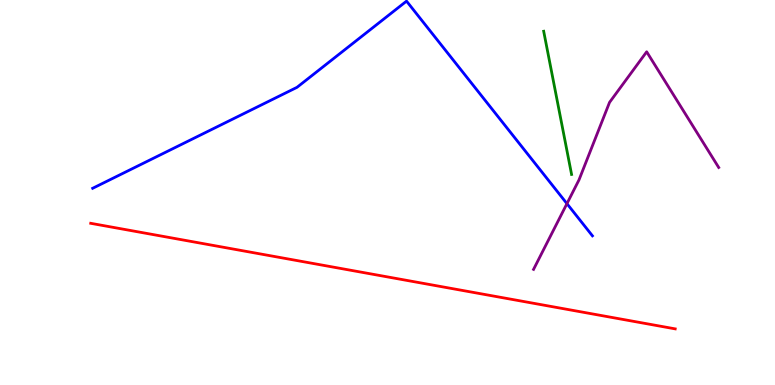[{'lines': ['blue', 'red'], 'intersections': []}, {'lines': ['green', 'red'], 'intersections': []}, {'lines': ['purple', 'red'], 'intersections': []}, {'lines': ['blue', 'green'], 'intersections': []}, {'lines': ['blue', 'purple'], 'intersections': [{'x': 7.32, 'y': 4.71}]}, {'lines': ['green', 'purple'], 'intersections': []}]